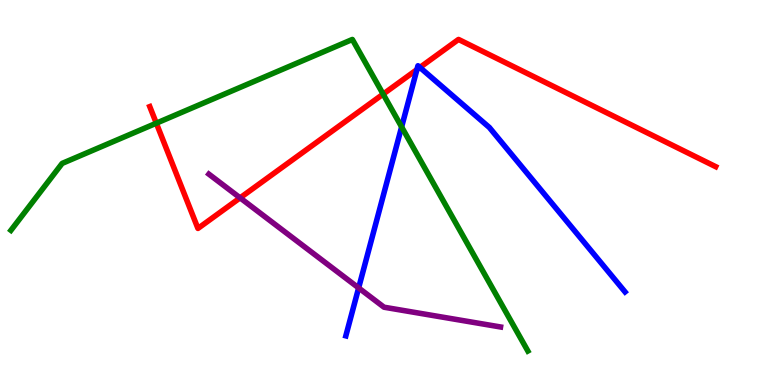[{'lines': ['blue', 'red'], 'intersections': [{'x': 5.38, 'y': 8.19}, {'x': 5.42, 'y': 8.25}]}, {'lines': ['green', 'red'], 'intersections': [{'x': 2.02, 'y': 6.8}, {'x': 4.94, 'y': 7.56}]}, {'lines': ['purple', 'red'], 'intersections': [{'x': 3.1, 'y': 4.86}]}, {'lines': ['blue', 'green'], 'intersections': [{'x': 5.18, 'y': 6.7}]}, {'lines': ['blue', 'purple'], 'intersections': [{'x': 4.63, 'y': 2.52}]}, {'lines': ['green', 'purple'], 'intersections': []}]